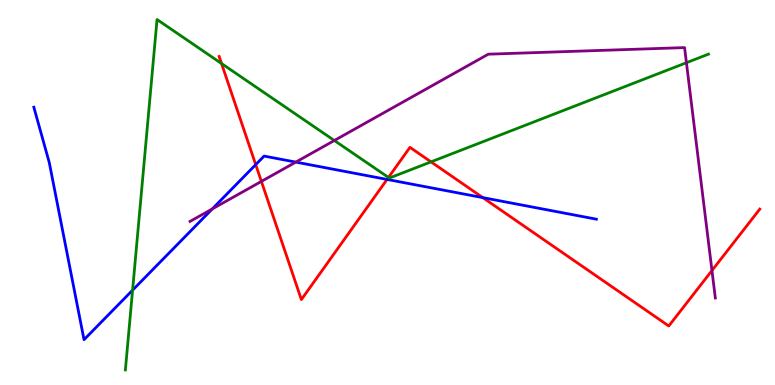[{'lines': ['blue', 'red'], 'intersections': [{'x': 3.3, 'y': 5.72}, {'x': 4.99, 'y': 5.34}, {'x': 6.23, 'y': 4.87}]}, {'lines': ['green', 'red'], 'intersections': [{'x': 2.86, 'y': 8.35}, {'x': 5.01, 'y': 5.39}, {'x': 5.56, 'y': 5.8}]}, {'lines': ['purple', 'red'], 'intersections': [{'x': 3.37, 'y': 5.29}, {'x': 9.19, 'y': 2.97}]}, {'lines': ['blue', 'green'], 'intersections': [{'x': 1.71, 'y': 2.46}]}, {'lines': ['blue', 'purple'], 'intersections': [{'x': 2.74, 'y': 4.57}, {'x': 3.82, 'y': 5.79}]}, {'lines': ['green', 'purple'], 'intersections': [{'x': 4.31, 'y': 6.35}, {'x': 8.86, 'y': 8.37}]}]